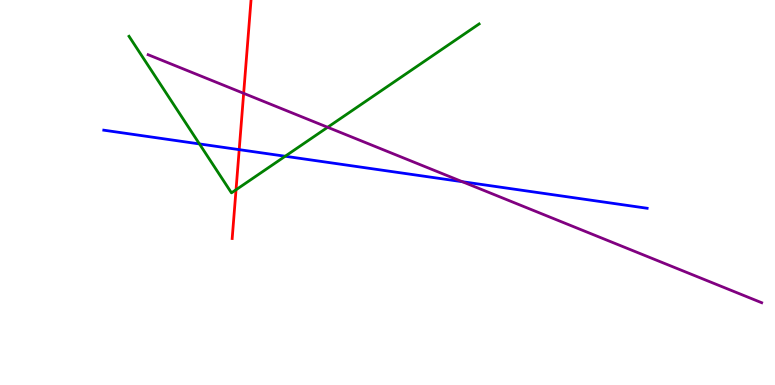[{'lines': ['blue', 'red'], 'intersections': [{'x': 3.09, 'y': 6.11}]}, {'lines': ['green', 'red'], 'intersections': [{'x': 3.05, 'y': 5.07}]}, {'lines': ['purple', 'red'], 'intersections': [{'x': 3.14, 'y': 7.58}]}, {'lines': ['blue', 'green'], 'intersections': [{'x': 2.57, 'y': 6.26}, {'x': 3.68, 'y': 5.94}]}, {'lines': ['blue', 'purple'], 'intersections': [{'x': 5.97, 'y': 5.28}]}, {'lines': ['green', 'purple'], 'intersections': [{'x': 4.23, 'y': 6.69}]}]